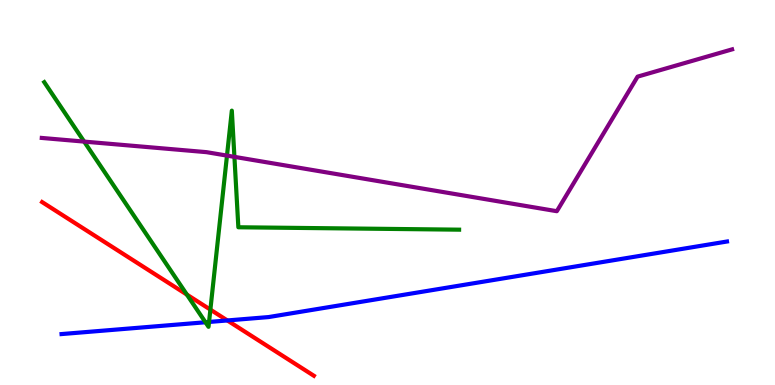[{'lines': ['blue', 'red'], 'intersections': [{'x': 2.93, 'y': 1.68}]}, {'lines': ['green', 'red'], 'intersections': [{'x': 2.41, 'y': 2.35}, {'x': 2.71, 'y': 1.96}]}, {'lines': ['purple', 'red'], 'intersections': []}, {'lines': ['blue', 'green'], 'intersections': [{'x': 2.65, 'y': 1.63}, {'x': 2.7, 'y': 1.64}]}, {'lines': ['blue', 'purple'], 'intersections': []}, {'lines': ['green', 'purple'], 'intersections': [{'x': 1.09, 'y': 6.32}, {'x': 2.93, 'y': 5.96}, {'x': 3.02, 'y': 5.93}]}]